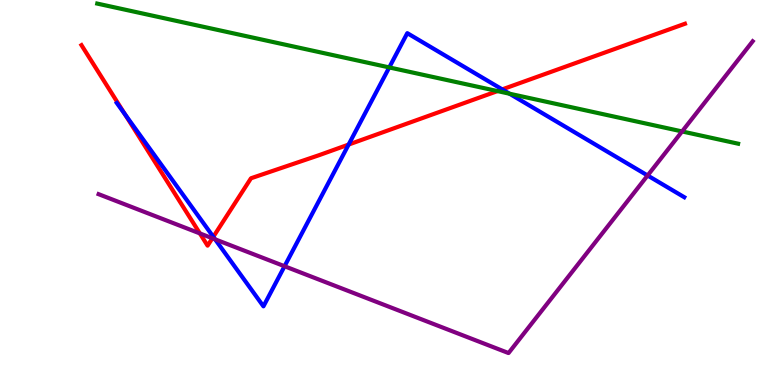[{'lines': ['blue', 'red'], 'intersections': [{'x': 1.61, 'y': 7.03}, {'x': 2.75, 'y': 3.85}, {'x': 4.5, 'y': 6.25}, {'x': 6.48, 'y': 7.68}]}, {'lines': ['green', 'red'], 'intersections': [{'x': 6.42, 'y': 7.63}]}, {'lines': ['purple', 'red'], 'intersections': [{'x': 2.58, 'y': 3.94}, {'x': 2.74, 'y': 3.81}]}, {'lines': ['blue', 'green'], 'intersections': [{'x': 5.02, 'y': 8.25}, {'x': 6.57, 'y': 7.57}]}, {'lines': ['blue', 'purple'], 'intersections': [{'x': 2.78, 'y': 3.78}, {'x': 3.67, 'y': 3.08}, {'x': 8.36, 'y': 5.44}]}, {'lines': ['green', 'purple'], 'intersections': [{'x': 8.8, 'y': 6.59}]}]